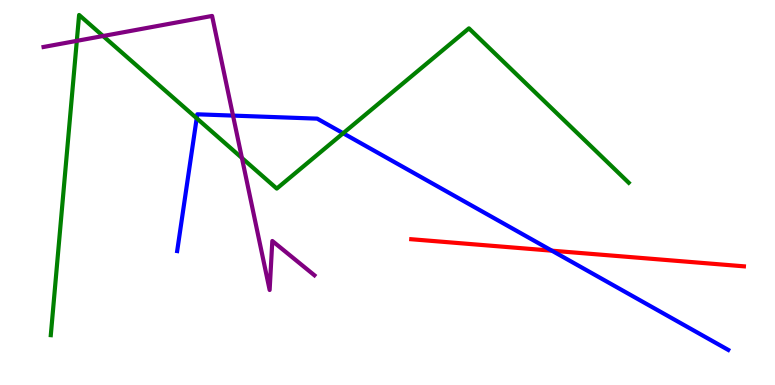[{'lines': ['blue', 'red'], 'intersections': [{'x': 7.12, 'y': 3.49}]}, {'lines': ['green', 'red'], 'intersections': []}, {'lines': ['purple', 'red'], 'intersections': []}, {'lines': ['blue', 'green'], 'intersections': [{'x': 2.54, 'y': 6.93}, {'x': 4.43, 'y': 6.54}]}, {'lines': ['blue', 'purple'], 'intersections': [{'x': 3.01, 'y': 7.0}]}, {'lines': ['green', 'purple'], 'intersections': [{'x': 0.991, 'y': 8.94}, {'x': 1.33, 'y': 9.06}, {'x': 3.12, 'y': 5.9}]}]